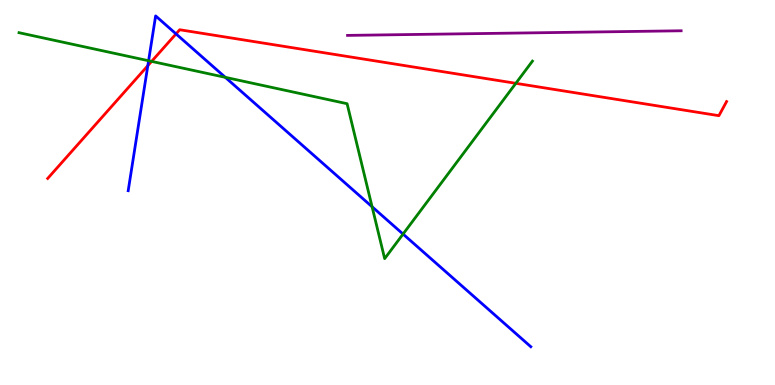[{'lines': ['blue', 'red'], 'intersections': [{'x': 1.91, 'y': 8.29}, {'x': 2.27, 'y': 9.12}]}, {'lines': ['green', 'red'], 'intersections': [{'x': 1.96, 'y': 8.41}, {'x': 6.66, 'y': 7.84}]}, {'lines': ['purple', 'red'], 'intersections': []}, {'lines': ['blue', 'green'], 'intersections': [{'x': 1.92, 'y': 8.42}, {'x': 2.91, 'y': 7.99}, {'x': 4.8, 'y': 4.63}, {'x': 5.2, 'y': 3.92}]}, {'lines': ['blue', 'purple'], 'intersections': []}, {'lines': ['green', 'purple'], 'intersections': []}]